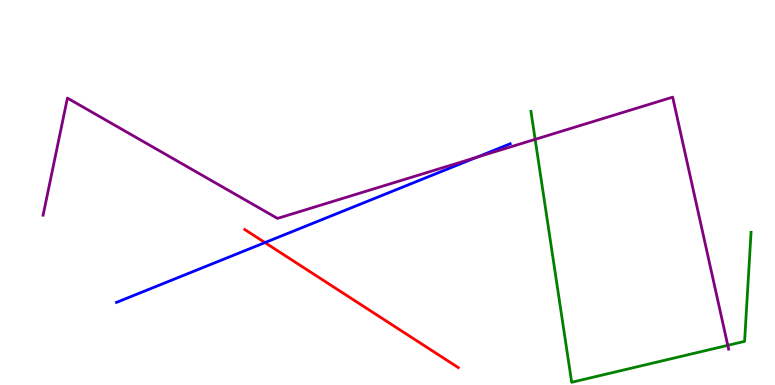[{'lines': ['blue', 'red'], 'intersections': [{'x': 3.42, 'y': 3.7}]}, {'lines': ['green', 'red'], 'intersections': []}, {'lines': ['purple', 'red'], 'intersections': []}, {'lines': ['blue', 'green'], 'intersections': []}, {'lines': ['blue', 'purple'], 'intersections': [{'x': 6.15, 'y': 5.91}]}, {'lines': ['green', 'purple'], 'intersections': [{'x': 6.91, 'y': 6.38}, {'x': 9.39, 'y': 1.03}]}]